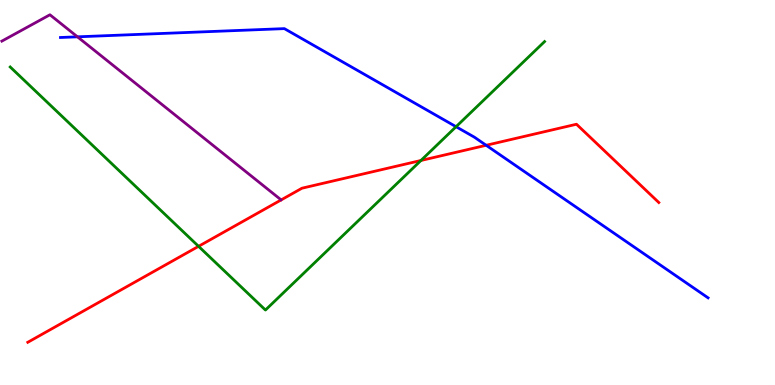[{'lines': ['blue', 'red'], 'intersections': [{'x': 6.27, 'y': 6.23}]}, {'lines': ['green', 'red'], 'intersections': [{'x': 2.56, 'y': 3.6}, {'x': 5.43, 'y': 5.83}]}, {'lines': ['purple', 'red'], 'intersections': []}, {'lines': ['blue', 'green'], 'intersections': [{'x': 5.88, 'y': 6.71}]}, {'lines': ['blue', 'purple'], 'intersections': [{'x': 1.0, 'y': 9.04}]}, {'lines': ['green', 'purple'], 'intersections': []}]